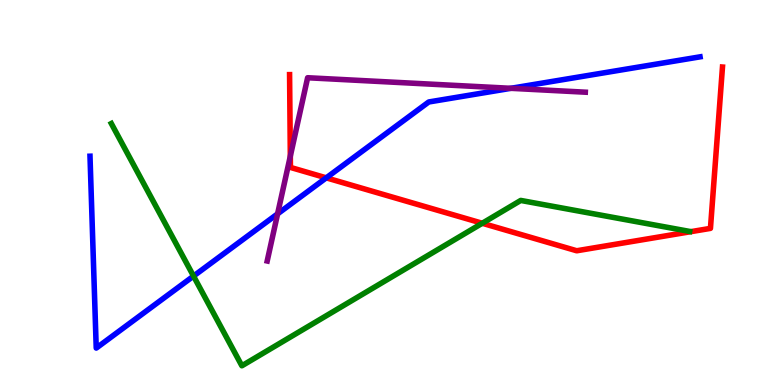[{'lines': ['blue', 'red'], 'intersections': [{'x': 4.21, 'y': 5.38}]}, {'lines': ['green', 'red'], 'intersections': [{'x': 6.22, 'y': 4.2}]}, {'lines': ['purple', 'red'], 'intersections': [{'x': 3.75, 'y': 5.94}]}, {'lines': ['blue', 'green'], 'intersections': [{'x': 2.5, 'y': 2.83}]}, {'lines': ['blue', 'purple'], 'intersections': [{'x': 3.58, 'y': 4.45}, {'x': 6.59, 'y': 7.71}]}, {'lines': ['green', 'purple'], 'intersections': []}]